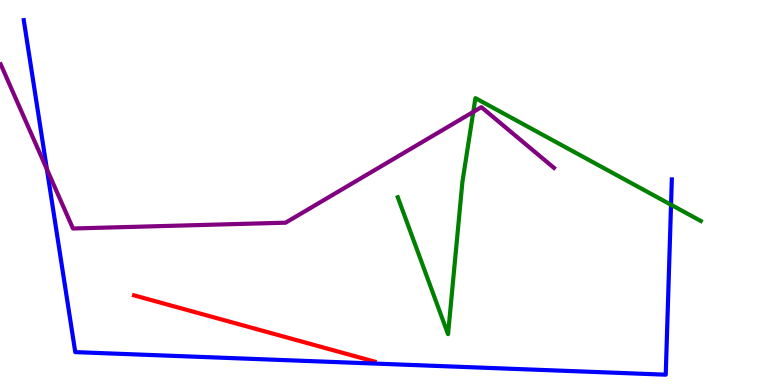[{'lines': ['blue', 'red'], 'intersections': []}, {'lines': ['green', 'red'], 'intersections': []}, {'lines': ['purple', 'red'], 'intersections': []}, {'lines': ['blue', 'green'], 'intersections': [{'x': 8.66, 'y': 4.68}]}, {'lines': ['blue', 'purple'], 'intersections': [{'x': 0.605, 'y': 5.6}]}, {'lines': ['green', 'purple'], 'intersections': [{'x': 6.11, 'y': 7.09}]}]